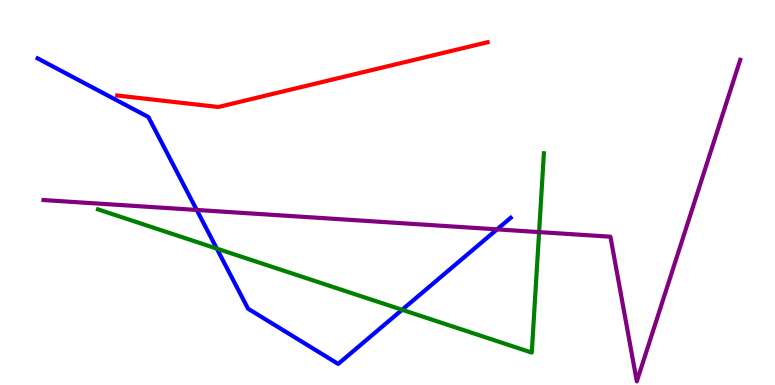[{'lines': ['blue', 'red'], 'intersections': []}, {'lines': ['green', 'red'], 'intersections': []}, {'lines': ['purple', 'red'], 'intersections': []}, {'lines': ['blue', 'green'], 'intersections': [{'x': 2.8, 'y': 3.54}, {'x': 5.19, 'y': 1.95}]}, {'lines': ['blue', 'purple'], 'intersections': [{'x': 2.54, 'y': 4.55}, {'x': 6.41, 'y': 4.04}]}, {'lines': ['green', 'purple'], 'intersections': [{'x': 6.96, 'y': 3.97}]}]